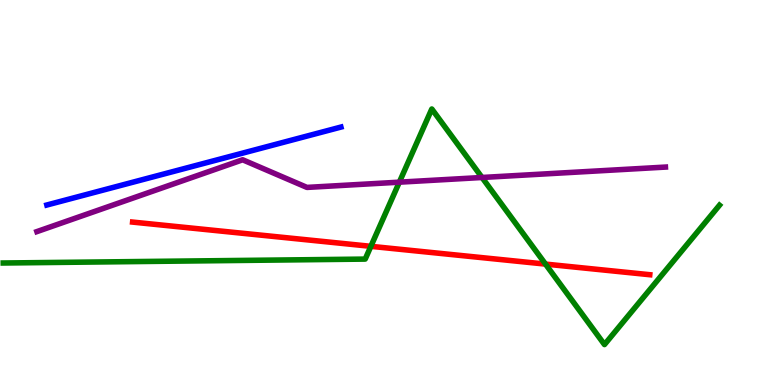[{'lines': ['blue', 'red'], 'intersections': []}, {'lines': ['green', 'red'], 'intersections': [{'x': 4.79, 'y': 3.6}, {'x': 7.04, 'y': 3.14}]}, {'lines': ['purple', 'red'], 'intersections': []}, {'lines': ['blue', 'green'], 'intersections': []}, {'lines': ['blue', 'purple'], 'intersections': []}, {'lines': ['green', 'purple'], 'intersections': [{'x': 5.15, 'y': 5.27}, {'x': 6.22, 'y': 5.39}]}]